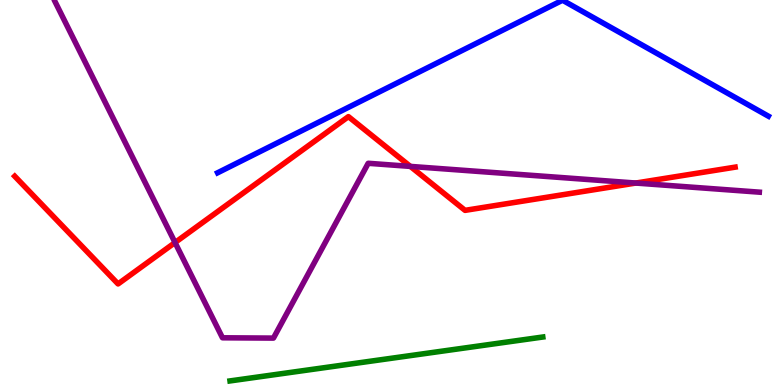[{'lines': ['blue', 'red'], 'intersections': []}, {'lines': ['green', 'red'], 'intersections': []}, {'lines': ['purple', 'red'], 'intersections': [{'x': 2.26, 'y': 3.7}, {'x': 5.29, 'y': 5.68}, {'x': 8.2, 'y': 5.25}]}, {'lines': ['blue', 'green'], 'intersections': []}, {'lines': ['blue', 'purple'], 'intersections': []}, {'lines': ['green', 'purple'], 'intersections': []}]